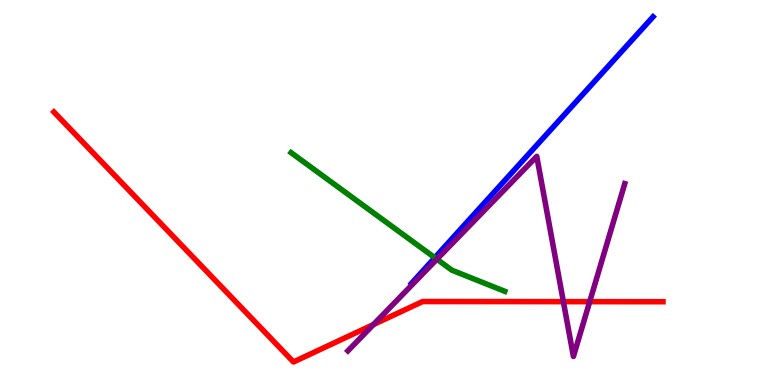[{'lines': ['blue', 'red'], 'intersections': []}, {'lines': ['green', 'red'], 'intersections': []}, {'lines': ['purple', 'red'], 'intersections': [{'x': 4.82, 'y': 1.57}, {'x': 7.27, 'y': 2.16}, {'x': 7.61, 'y': 2.16}]}, {'lines': ['blue', 'green'], 'intersections': [{'x': 5.61, 'y': 3.31}]}, {'lines': ['blue', 'purple'], 'intersections': []}, {'lines': ['green', 'purple'], 'intersections': [{'x': 5.64, 'y': 3.27}]}]